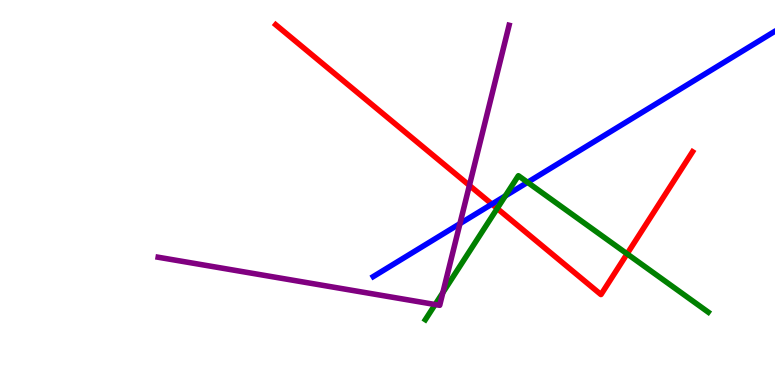[{'lines': ['blue', 'red'], 'intersections': [{'x': 6.35, 'y': 4.7}]}, {'lines': ['green', 'red'], 'intersections': [{'x': 6.42, 'y': 4.58}, {'x': 8.09, 'y': 3.41}]}, {'lines': ['purple', 'red'], 'intersections': [{'x': 6.06, 'y': 5.18}]}, {'lines': ['blue', 'green'], 'intersections': [{'x': 6.52, 'y': 4.91}, {'x': 6.81, 'y': 5.26}]}, {'lines': ['blue', 'purple'], 'intersections': [{'x': 5.93, 'y': 4.19}]}, {'lines': ['green', 'purple'], 'intersections': [{'x': 5.61, 'y': 2.09}, {'x': 5.71, 'y': 2.4}]}]